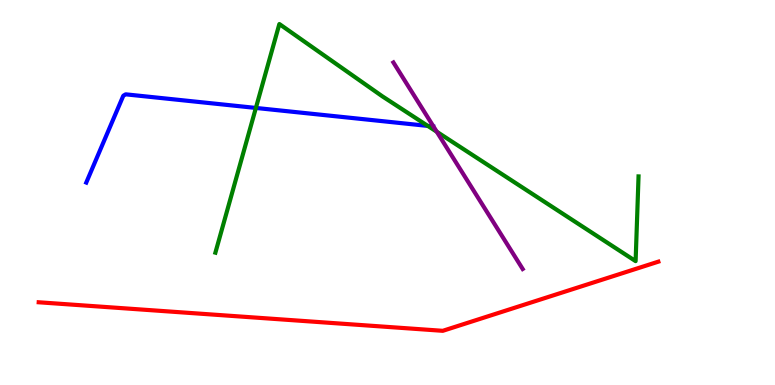[{'lines': ['blue', 'red'], 'intersections': []}, {'lines': ['green', 'red'], 'intersections': []}, {'lines': ['purple', 'red'], 'intersections': []}, {'lines': ['blue', 'green'], 'intersections': [{'x': 3.3, 'y': 7.2}, {'x': 5.52, 'y': 6.73}]}, {'lines': ['blue', 'purple'], 'intersections': []}, {'lines': ['green', 'purple'], 'intersections': [{'x': 5.64, 'y': 6.58}]}]